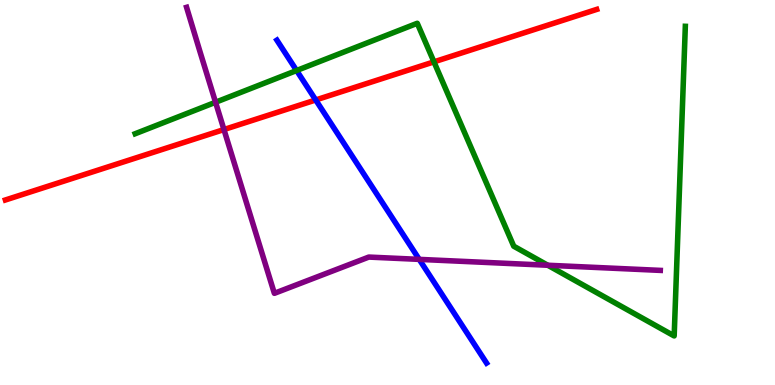[{'lines': ['blue', 'red'], 'intersections': [{'x': 4.07, 'y': 7.4}]}, {'lines': ['green', 'red'], 'intersections': [{'x': 5.6, 'y': 8.39}]}, {'lines': ['purple', 'red'], 'intersections': [{'x': 2.89, 'y': 6.64}]}, {'lines': ['blue', 'green'], 'intersections': [{'x': 3.83, 'y': 8.17}]}, {'lines': ['blue', 'purple'], 'intersections': [{'x': 5.41, 'y': 3.26}]}, {'lines': ['green', 'purple'], 'intersections': [{'x': 2.78, 'y': 7.34}, {'x': 7.07, 'y': 3.11}]}]